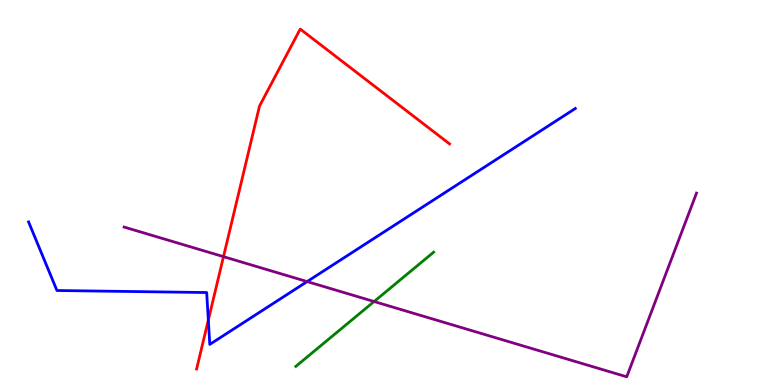[{'lines': ['blue', 'red'], 'intersections': [{'x': 2.69, 'y': 1.69}]}, {'lines': ['green', 'red'], 'intersections': []}, {'lines': ['purple', 'red'], 'intersections': [{'x': 2.88, 'y': 3.33}]}, {'lines': ['blue', 'green'], 'intersections': []}, {'lines': ['blue', 'purple'], 'intersections': [{'x': 3.96, 'y': 2.69}]}, {'lines': ['green', 'purple'], 'intersections': [{'x': 4.83, 'y': 2.17}]}]